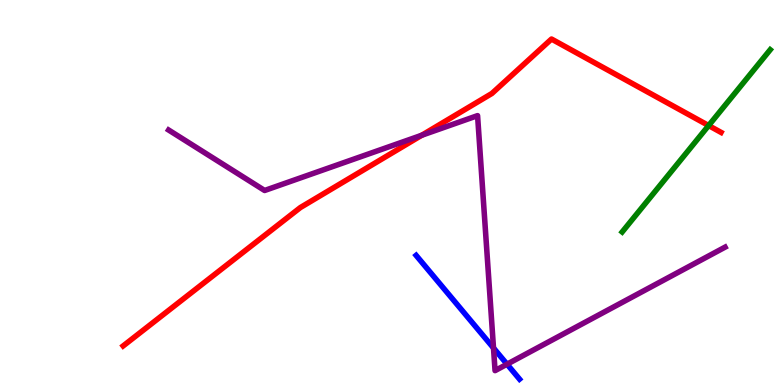[{'lines': ['blue', 'red'], 'intersections': []}, {'lines': ['green', 'red'], 'intersections': [{'x': 9.14, 'y': 6.74}]}, {'lines': ['purple', 'red'], 'intersections': [{'x': 5.44, 'y': 6.49}]}, {'lines': ['blue', 'green'], 'intersections': []}, {'lines': ['blue', 'purple'], 'intersections': [{'x': 6.37, 'y': 0.961}, {'x': 6.54, 'y': 0.54}]}, {'lines': ['green', 'purple'], 'intersections': []}]